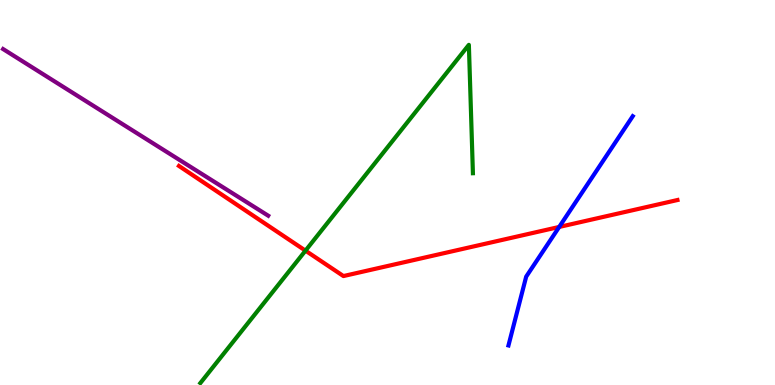[{'lines': ['blue', 'red'], 'intersections': [{'x': 7.22, 'y': 4.11}]}, {'lines': ['green', 'red'], 'intersections': [{'x': 3.94, 'y': 3.49}]}, {'lines': ['purple', 'red'], 'intersections': []}, {'lines': ['blue', 'green'], 'intersections': []}, {'lines': ['blue', 'purple'], 'intersections': []}, {'lines': ['green', 'purple'], 'intersections': []}]